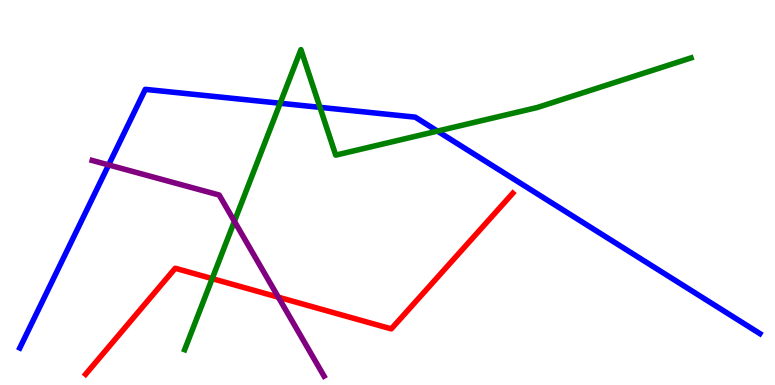[{'lines': ['blue', 'red'], 'intersections': []}, {'lines': ['green', 'red'], 'intersections': [{'x': 2.74, 'y': 2.76}]}, {'lines': ['purple', 'red'], 'intersections': [{'x': 3.59, 'y': 2.28}]}, {'lines': ['blue', 'green'], 'intersections': [{'x': 3.61, 'y': 7.32}, {'x': 4.13, 'y': 7.21}, {'x': 5.64, 'y': 6.59}]}, {'lines': ['blue', 'purple'], 'intersections': [{'x': 1.4, 'y': 5.72}]}, {'lines': ['green', 'purple'], 'intersections': [{'x': 3.02, 'y': 4.25}]}]